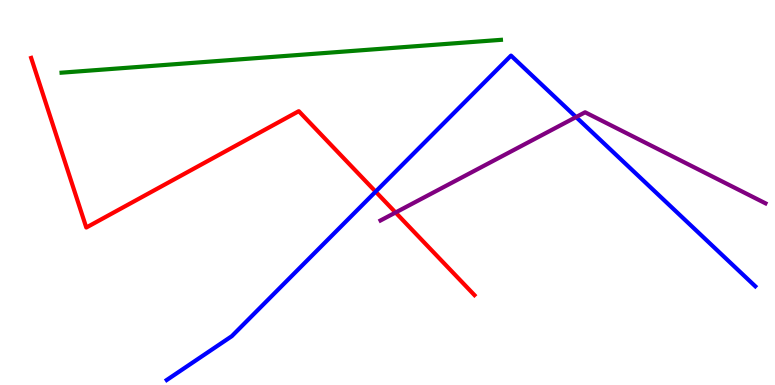[{'lines': ['blue', 'red'], 'intersections': [{'x': 4.85, 'y': 5.02}]}, {'lines': ['green', 'red'], 'intersections': []}, {'lines': ['purple', 'red'], 'intersections': [{'x': 5.1, 'y': 4.48}]}, {'lines': ['blue', 'green'], 'intersections': []}, {'lines': ['blue', 'purple'], 'intersections': [{'x': 7.43, 'y': 6.96}]}, {'lines': ['green', 'purple'], 'intersections': []}]